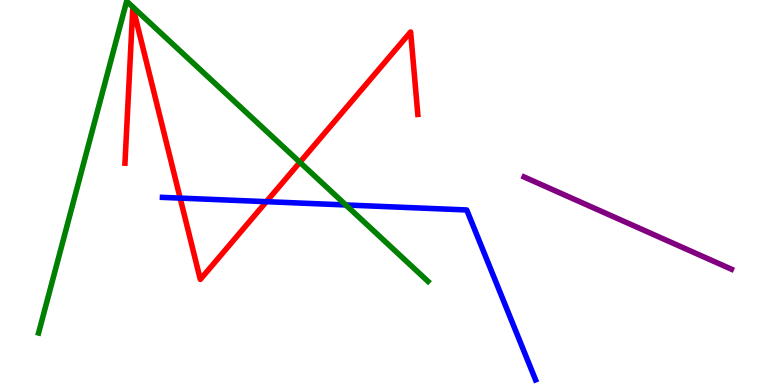[{'lines': ['blue', 'red'], 'intersections': [{'x': 2.32, 'y': 4.85}, {'x': 3.44, 'y': 4.76}]}, {'lines': ['green', 'red'], 'intersections': [{'x': 3.87, 'y': 5.79}]}, {'lines': ['purple', 'red'], 'intersections': []}, {'lines': ['blue', 'green'], 'intersections': [{'x': 4.46, 'y': 4.68}]}, {'lines': ['blue', 'purple'], 'intersections': []}, {'lines': ['green', 'purple'], 'intersections': []}]